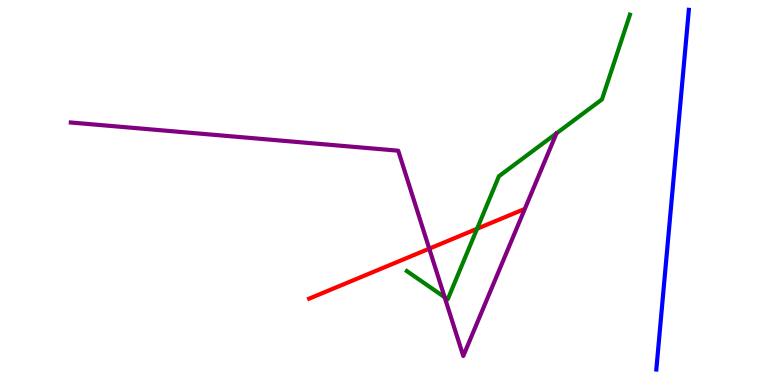[{'lines': ['blue', 'red'], 'intersections': []}, {'lines': ['green', 'red'], 'intersections': [{'x': 6.16, 'y': 4.06}]}, {'lines': ['purple', 'red'], 'intersections': [{'x': 5.54, 'y': 3.54}]}, {'lines': ['blue', 'green'], 'intersections': []}, {'lines': ['blue', 'purple'], 'intersections': []}, {'lines': ['green', 'purple'], 'intersections': [{'x': 5.74, 'y': 2.28}]}]